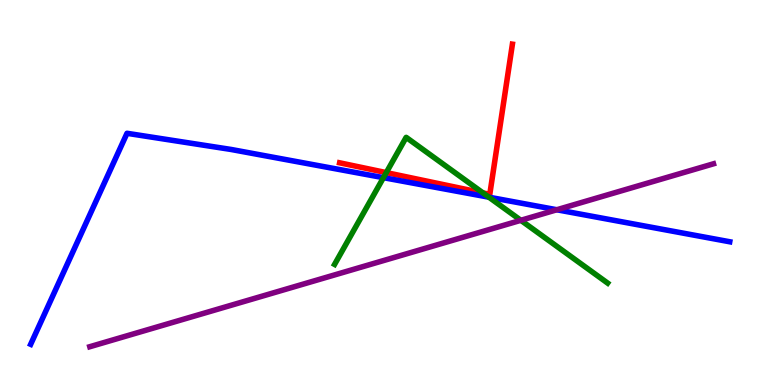[{'lines': ['blue', 'red'], 'intersections': []}, {'lines': ['green', 'red'], 'intersections': [{'x': 4.98, 'y': 5.52}, {'x': 6.23, 'y': 4.99}]}, {'lines': ['purple', 'red'], 'intersections': []}, {'lines': ['blue', 'green'], 'intersections': [{'x': 4.95, 'y': 5.39}, {'x': 6.31, 'y': 4.88}]}, {'lines': ['blue', 'purple'], 'intersections': [{'x': 7.18, 'y': 4.55}]}, {'lines': ['green', 'purple'], 'intersections': [{'x': 6.72, 'y': 4.28}]}]